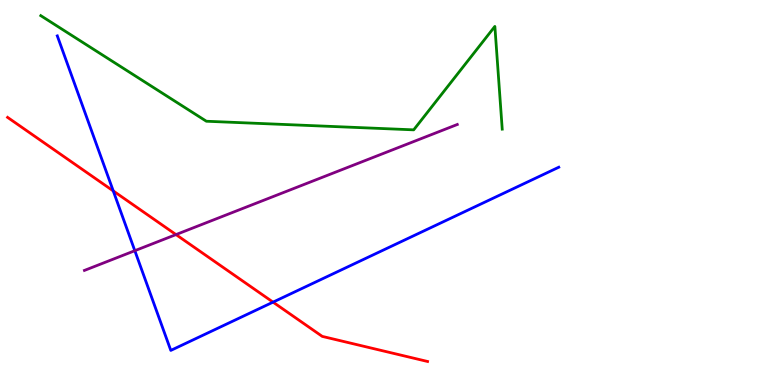[{'lines': ['blue', 'red'], 'intersections': [{'x': 1.46, 'y': 5.04}, {'x': 3.52, 'y': 2.15}]}, {'lines': ['green', 'red'], 'intersections': []}, {'lines': ['purple', 'red'], 'intersections': [{'x': 2.27, 'y': 3.91}]}, {'lines': ['blue', 'green'], 'intersections': []}, {'lines': ['blue', 'purple'], 'intersections': [{'x': 1.74, 'y': 3.49}]}, {'lines': ['green', 'purple'], 'intersections': []}]